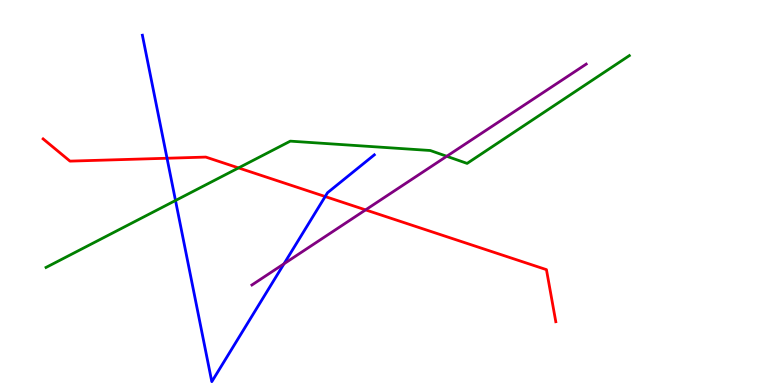[{'lines': ['blue', 'red'], 'intersections': [{'x': 2.16, 'y': 5.89}, {'x': 4.2, 'y': 4.9}]}, {'lines': ['green', 'red'], 'intersections': [{'x': 3.08, 'y': 5.64}]}, {'lines': ['purple', 'red'], 'intersections': [{'x': 4.72, 'y': 4.55}]}, {'lines': ['blue', 'green'], 'intersections': [{'x': 2.26, 'y': 4.79}]}, {'lines': ['blue', 'purple'], 'intersections': [{'x': 3.66, 'y': 3.15}]}, {'lines': ['green', 'purple'], 'intersections': [{'x': 5.76, 'y': 5.94}]}]